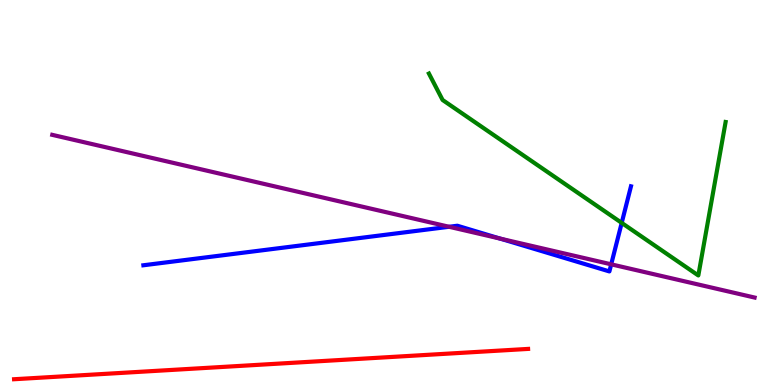[{'lines': ['blue', 'red'], 'intersections': []}, {'lines': ['green', 'red'], 'intersections': []}, {'lines': ['purple', 'red'], 'intersections': []}, {'lines': ['blue', 'green'], 'intersections': [{'x': 8.02, 'y': 4.21}]}, {'lines': ['blue', 'purple'], 'intersections': [{'x': 5.79, 'y': 4.11}, {'x': 6.45, 'y': 3.8}, {'x': 7.89, 'y': 3.13}]}, {'lines': ['green', 'purple'], 'intersections': []}]